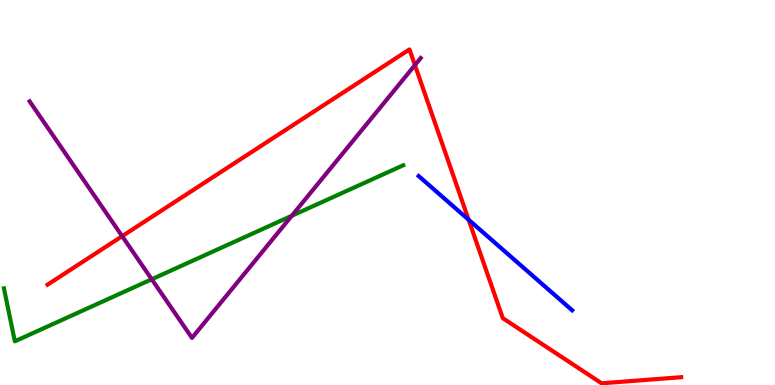[{'lines': ['blue', 'red'], 'intersections': [{'x': 6.05, 'y': 4.29}]}, {'lines': ['green', 'red'], 'intersections': []}, {'lines': ['purple', 'red'], 'intersections': [{'x': 1.58, 'y': 3.87}, {'x': 5.35, 'y': 8.31}]}, {'lines': ['blue', 'green'], 'intersections': []}, {'lines': ['blue', 'purple'], 'intersections': []}, {'lines': ['green', 'purple'], 'intersections': [{'x': 1.96, 'y': 2.75}, {'x': 3.76, 'y': 4.39}]}]